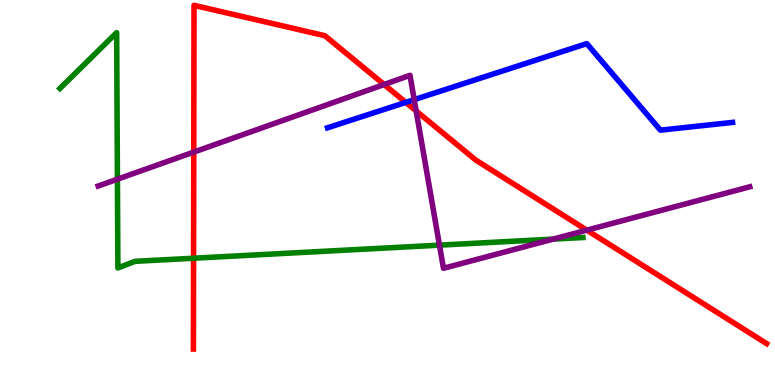[{'lines': ['blue', 'red'], 'intersections': [{'x': 5.24, 'y': 7.34}]}, {'lines': ['green', 'red'], 'intersections': [{'x': 2.5, 'y': 3.29}]}, {'lines': ['purple', 'red'], 'intersections': [{'x': 2.5, 'y': 6.05}, {'x': 4.96, 'y': 7.8}, {'x': 5.37, 'y': 7.12}, {'x': 7.57, 'y': 4.02}]}, {'lines': ['blue', 'green'], 'intersections': []}, {'lines': ['blue', 'purple'], 'intersections': [{'x': 5.34, 'y': 7.41}]}, {'lines': ['green', 'purple'], 'intersections': [{'x': 1.52, 'y': 5.35}, {'x': 5.67, 'y': 3.63}, {'x': 7.14, 'y': 3.79}]}]